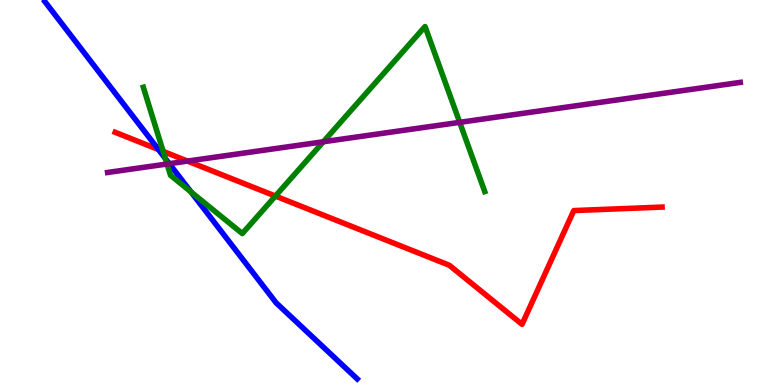[{'lines': ['blue', 'red'], 'intersections': [{'x': 2.04, 'y': 6.12}]}, {'lines': ['green', 'red'], 'intersections': [{'x': 2.11, 'y': 6.07}, {'x': 3.55, 'y': 4.91}]}, {'lines': ['purple', 'red'], 'intersections': [{'x': 2.42, 'y': 5.82}]}, {'lines': ['blue', 'green'], 'intersections': [{'x': 2.13, 'y': 5.88}, {'x': 2.46, 'y': 5.02}]}, {'lines': ['blue', 'purple'], 'intersections': [{'x': 2.18, 'y': 5.75}]}, {'lines': ['green', 'purple'], 'intersections': [{'x': 2.16, 'y': 5.74}, {'x': 4.17, 'y': 6.32}, {'x': 5.93, 'y': 6.82}]}]